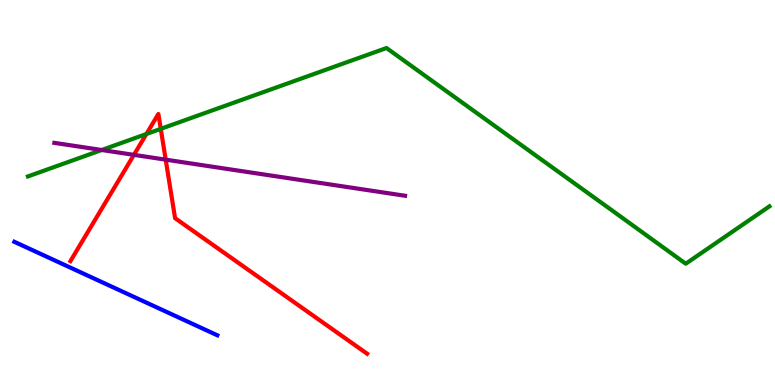[{'lines': ['blue', 'red'], 'intersections': []}, {'lines': ['green', 'red'], 'intersections': [{'x': 1.89, 'y': 6.52}, {'x': 2.07, 'y': 6.65}]}, {'lines': ['purple', 'red'], 'intersections': [{'x': 1.73, 'y': 5.98}, {'x': 2.14, 'y': 5.85}]}, {'lines': ['blue', 'green'], 'intersections': []}, {'lines': ['blue', 'purple'], 'intersections': []}, {'lines': ['green', 'purple'], 'intersections': [{'x': 1.31, 'y': 6.1}]}]